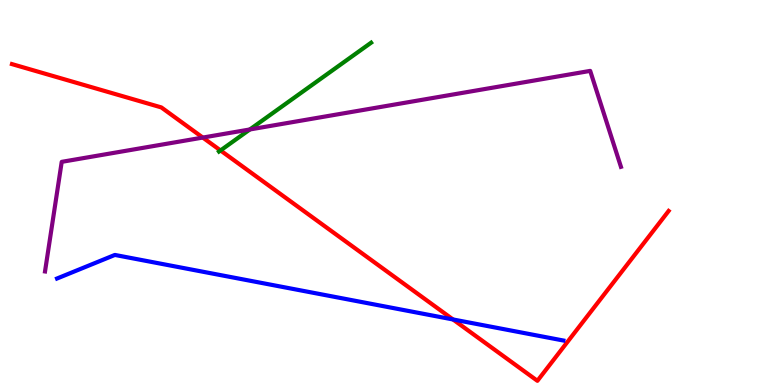[{'lines': ['blue', 'red'], 'intersections': [{'x': 5.85, 'y': 1.7}]}, {'lines': ['green', 'red'], 'intersections': [{'x': 2.85, 'y': 6.09}]}, {'lines': ['purple', 'red'], 'intersections': [{'x': 2.62, 'y': 6.43}]}, {'lines': ['blue', 'green'], 'intersections': []}, {'lines': ['blue', 'purple'], 'intersections': []}, {'lines': ['green', 'purple'], 'intersections': [{'x': 3.22, 'y': 6.64}]}]